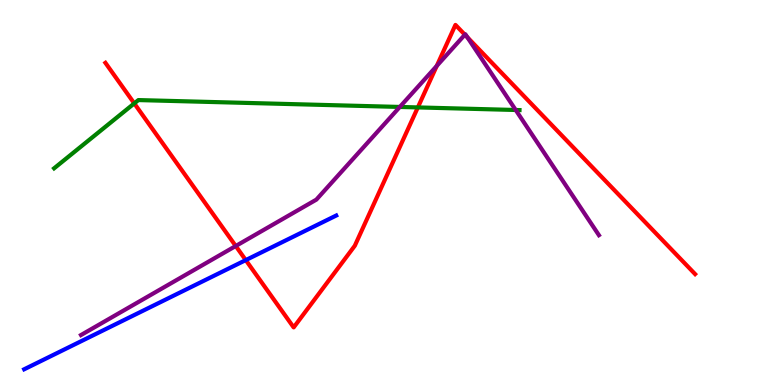[{'lines': ['blue', 'red'], 'intersections': [{'x': 3.17, 'y': 3.24}]}, {'lines': ['green', 'red'], 'intersections': [{'x': 1.73, 'y': 7.31}, {'x': 5.39, 'y': 7.21}]}, {'lines': ['purple', 'red'], 'intersections': [{'x': 3.04, 'y': 3.61}, {'x': 5.64, 'y': 8.29}, {'x': 6.0, 'y': 9.1}, {'x': 6.03, 'y': 9.03}]}, {'lines': ['blue', 'green'], 'intersections': []}, {'lines': ['blue', 'purple'], 'intersections': []}, {'lines': ['green', 'purple'], 'intersections': [{'x': 5.16, 'y': 7.22}, {'x': 6.65, 'y': 7.14}]}]